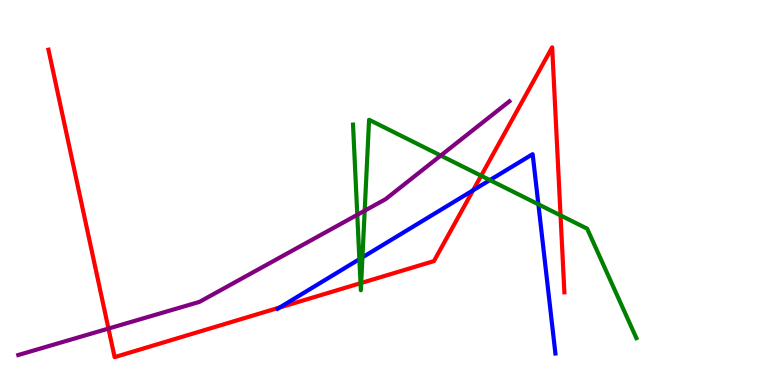[{'lines': ['blue', 'red'], 'intersections': [{'x': 3.61, 'y': 2.01}, {'x': 6.1, 'y': 5.06}]}, {'lines': ['green', 'red'], 'intersections': [{'x': 4.65, 'y': 2.64}, {'x': 4.66, 'y': 2.65}, {'x': 6.21, 'y': 5.44}, {'x': 7.23, 'y': 4.41}]}, {'lines': ['purple', 'red'], 'intersections': [{'x': 1.4, 'y': 1.47}]}, {'lines': ['blue', 'green'], 'intersections': [{'x': 4.64, 'y': 3.27}, {'x': 4.68, 'y': 3.32}, {'x': 6.32, 'y': 5.32}, {'x': 6.95, 'y': 4.69}]}, {'lines': ['blue', 'purple'], 'intersections': []}, {'lines': ['green', 'purple'], 'intersections': [{'x': 4.61, 'y': 4.42}, {'x': 4.71, 'y': 4.53}, {'x': 5.69, 'y': 5.96}]}]